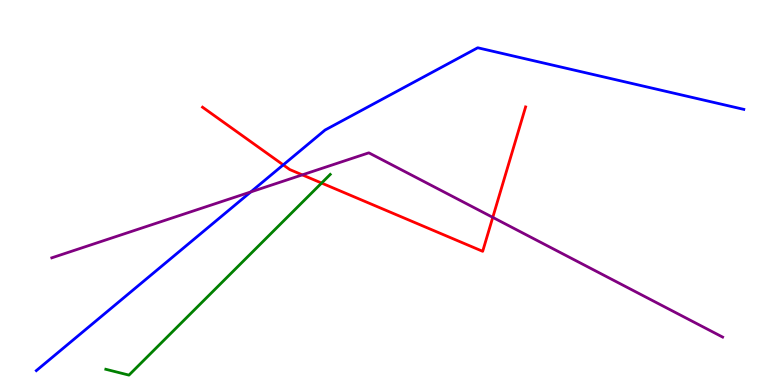[{'lines': ['blue', 'red'], 'intersections': [{'x': 3.65, 'y': 5.72}]}, {'lines': ['green', 'red'], 'intersections': [{'x': 4.15, 'y': 5.25}]}, {'lines': ['purple', 'red'], 'intersections': [{'x': 3.9, 'y': 5.46}, {'x': 6.36, 'y': 4.35}]}, {'lines': ['blue', 'green'], 'intersections': []}, {'lines': ['blue', 'purple'], 'intersections': [{'x': 3.24, 'y': 5.02}]}, {'lines': ['green', 'purple'], 'intersections': []}]